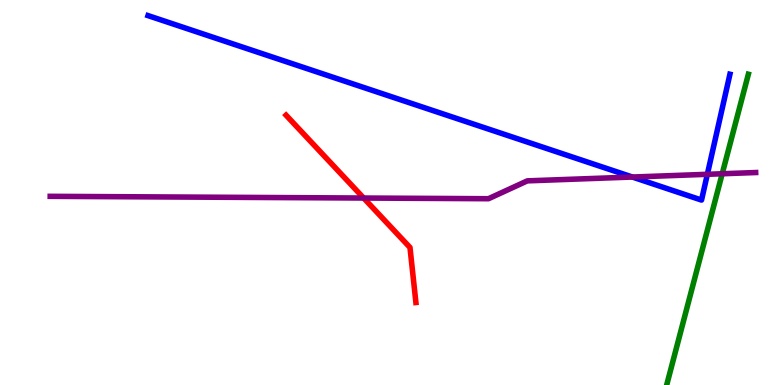[{'lines': ['blue', 'red'], 'intersections': []}, {'lines': ['green', 'red'], 'intersections': []}, {'lines': ['purple', 'red'], 'intersections': [{'x': 4.69, 'y': 4.86}]}, {'lines': ['blue', 'green'], 'intersections': []}, {'lines': ['blue', 'purple'], 'intersections': [{'x': 8.16, 'y': 5.4}, {'x': 9.13, 'y': 5.47}]}, {'lines': ['green', 'purple'], 'intersections': [{'x': 9.32, 'y': 5.49}]}]